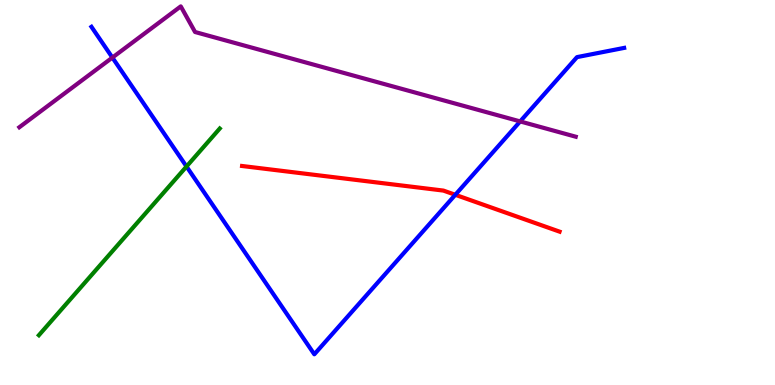[{'lines': ['blue', 'red'], 'intersections': [{'x': 5.87, 'y': 4.94}]}, {'lines': ['green', 'red'], 'intersections': []}, {'lines': ['purple', 'red'], 'intersections': []}, {'lines': ['blue', 'green'], 'intersections': [{'x': 2.41, 'y': 5.68}]}, {'lines': ['blue', 'purple'], 'intersections': [{'x': 1.45, 'y': 8.5}, {'x': 6.71, 'y': 6.85}]}, {'lines': ['green', 'purple'], 'intersections': []}]